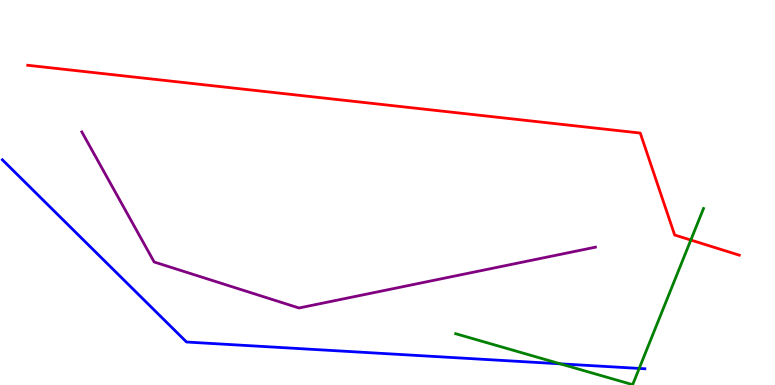[{'lines': ['blue', 'red'], 'intersections': []}, {'lines': ['green', 'red'], 'intersections': [{'x': 8.91, 'y': 3.77}]}, {'lines': ['purple', 'red'], 'intersections': []}, {'lines': ['blue', 'green'], 'intersections': [{'x': 7.23, 'y': 0.55}, {'x': 8.25, 'y': 0.43}]}, {'lines': ['blue', 'purple'], 'intersections': []}, {'lines': ['green', 'purple'], 'intersections': []}]